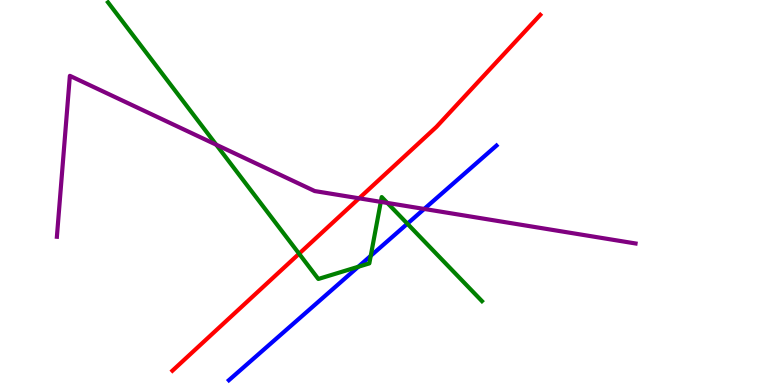[{'lines': ['blue', 'red'], 'intersections': []}, {'lines': ['green', 'red'], 'intersections': [{'x': 3.86, 'y': 3.41}]}, {'lines': ['purple', 'red'], 'intersections': [{'x': 4.63, 'y': 4.85}]}, {'lines': ['blue', 'green'], 'intersections': [{'x': 4.62, 'y': 3.07}, {'x': 4.78, 'y': 3.36}, {'x': 5.26, 'y': 4.19}]}, {'lines': ['blue', 'purple'], 'intersections': [{'x': 5.47, 'y': 4.57}]}, {'lines': ['green', 'purple'], 'intersections': [{'x': 2.79, 'y': 6.24}, {'x': 4.91, 'y': 4.76}, {'x': 5.0, 'y': 4.73}]}]